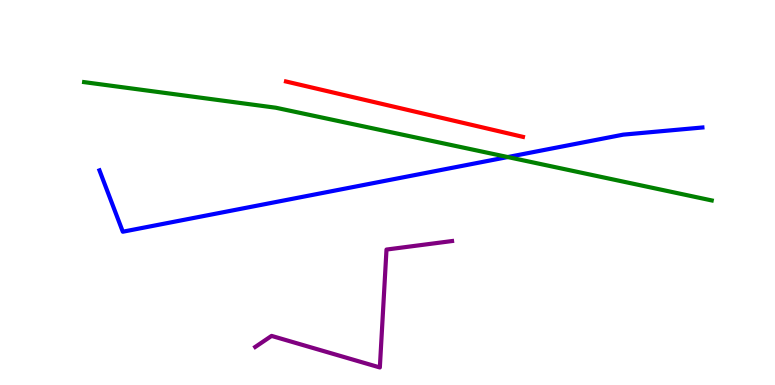[{'lines': ['blue', 'red'], 'intersections': []}, {'lines': ['green', 'red'], 'intersections': []}, {'lines': ['purple', 'red'], 'intersections': []}, {'lines': ['blue', 'green'], 'intersections': [{'x': 6.55, 'y': 5.92}]}, {'lines': ['blue', 'purple'], 'intersections': []}, {'lines': ['green', 'purple'], 'intersections': []}]